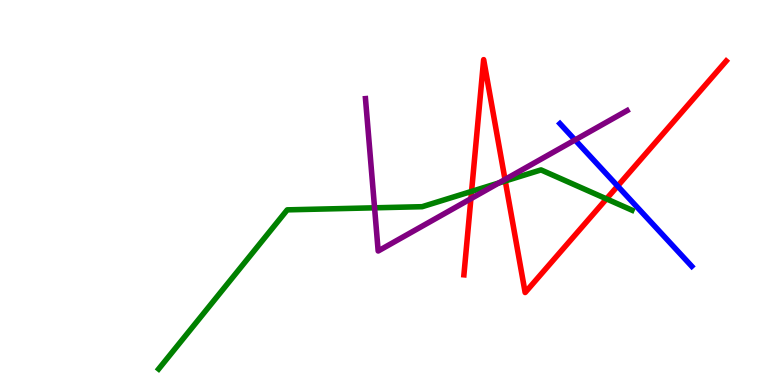[{'lines': ['blue', 'red'], 'intersections': [{'x': 7.97, 'y': 5.17}]}, {'lines': ['green', 'red'], 'intersections': [{'x': 6.08, 'y': 5.03}, {'x': 6.52, 'y': 5.3}, {'x': 7.83, 'y': 4.83}]}, {'lines': ['purple', 'red'], 'intersections': [{'x': 6.08, 'y': 4.84}, {'x': 6.52, 'y': 5.34}]}, {'lines': ['blue', 'green'], 'intersections': []}, {'lines': ['blue', 'purple'], 'intersections': [{'x': 7.42, 'y': 6.36}]}, {'lines': ['green', 'purple'], 'intersections': [{'x': 4.83, 'y': 4.6}, {'x': 6.44, 'y': 5.25}]}]